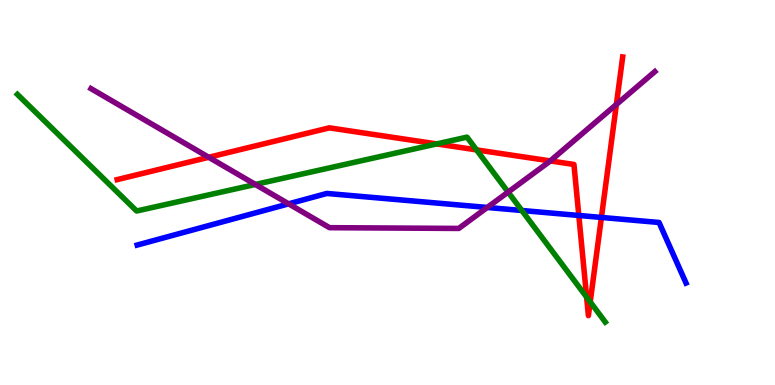[{'lines': ['blue', 'red'], 'intersections': [{'x': 7.47, 'y': 4.4}, {'x': 7.76, 'y': 4.35}]}, {'lines': ['green', 'red'], 'intersections': [{'x': 5.63, 'y': 6.26}, {'x': 6.15, 'y': 6.11}, {'x': 7.57, 'y': 2.28}, {'x': 7.62, 'y': 2.16}]}, {'lines': ['purple', 'red'], 'intersections': [{'x': 2.69, 'y': 5.91}, {'x': 7.1, 'y': 5.82}, {'x': 7.95, 'y': 7.29}]}, {'lines': ['blue', 'green'], 'intersections': [{'x': 6.73, 'y': 4.53}]}, {'lines': ['blue', 'purple'], 'intersections': [{'x': 3.72, 'y': 4.71}, {'x': 6.29, 'y': 4.61}]}, {'lines': ['green', 'purple'], 'intersections': [{'x': 3.29, 'y': 5.21}, {'x': 6.56, 'y': 5.01}]}]